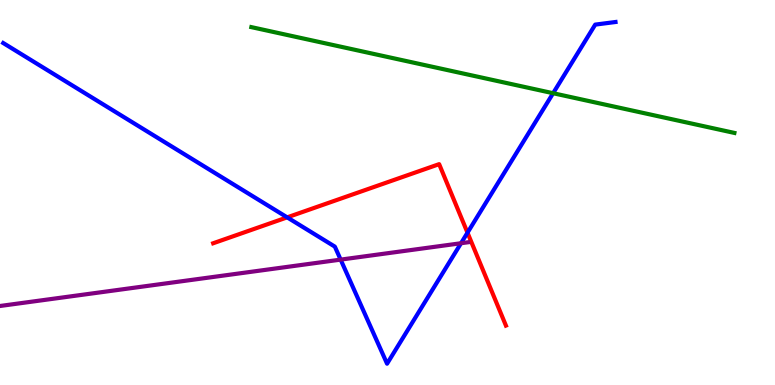[{'lines': ['blue', 'red'], 'intersections': [{'x': 3.71, 'y': 4.35}, {'x': 6.03, 'y': 3.96}]}, {'lines': ['green', 'red'], 'intersections': []}, {'lines': ['purple', 'red'], 'intersections': []}, {'lines': ['blue', 'green'], 'intersections': [{'x': 7.14, 'y': 7.58}]}, {'lines': ['blue', 'purple'], 'intersections': [{'x': 4.4, 'y': 3.26}, {'x': 5.95, 'y': 3.68}]}, {'lines': ['green', 'purple'], 'intersections': []}]